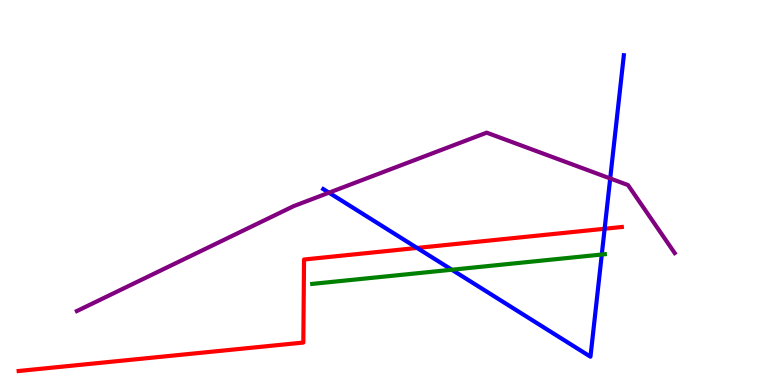[{'lines': ['blue', 'red'], 'intersections': [{'x': 5.38, 'y': 3.56}, {'x': 7.8, 'y': 4.06}]}, {'lines': ['green', 'red'], 'intersections': []}, {'lines': ['purple', 'red'], 'intersections': []}, {'lines': ['blue', 'green'], 'intersections': [{'x': 5.83, 'y': 2.99}, {'x': 7.76, 'y': 3.39}]}, {'lines': ['blue', 'purple'], 'intersections': [{'x': 4.25, 'y': 5.0}, {'x': 7.87, 'y': 5.36}]}, {'lines': ['green', 'purple'], 'intersections': []}]